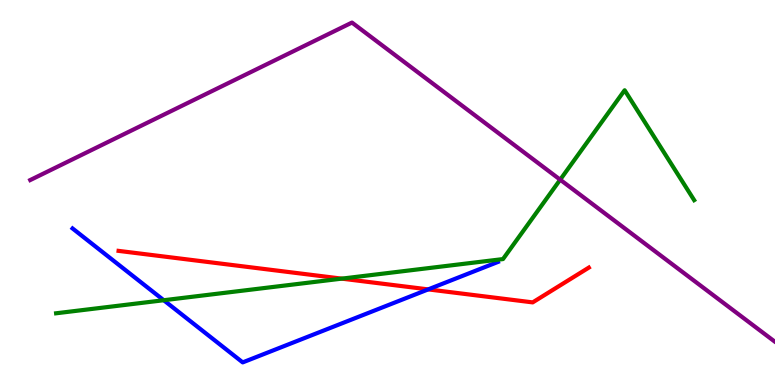[{'lines': ['blue', 'red'], 'intersections': [{'x': 5.53, 'y': 2.48}]}, {'lines': ['green', 'red'], 'intersections': [{'x': 4.41, 'y': 2.76}]}, {'lines': ['purple', 'red'], 'intersections': []}, {'lines': ['blue', 'green'], 'intersections': [{'x': 2.11, 'y': 2.2}]}, {'lines': ['blue', 'purple'], 'intersections': []}, {'lines': ['green', 'purple'], 'intersections': [{'x': 7.23, 'y': 5.33}]}]